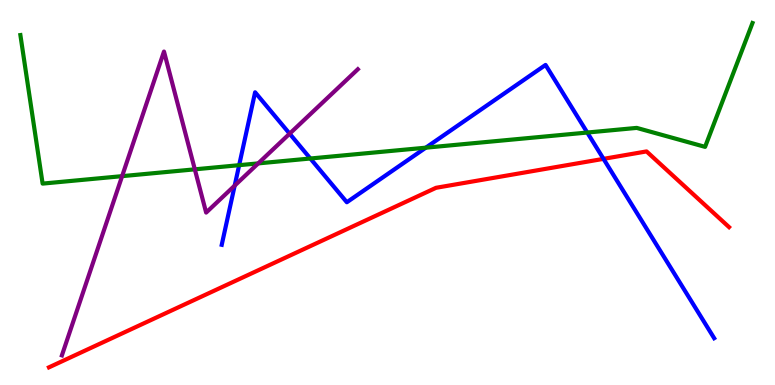[{'lines': ['blue', 'red'], 'intersections': [{'x': 7.79, 'y': 5.87}]}, {'lines': ['green', 'red'], 'intersections': []}, {'lines': ['purple', 'red'], 'intersections': []}, {'lines': ['blue', 'green'], 'intersections': [{'x': 3.09, 'y': 5.71}, {'x': 4.0, 'y': 5.88}, {'x': 5.49, 'y': 6.16}, {'x': 7.58, 'y': 6.56}]}, {'lines': ['blue', 'purple'], 'intersections': [{'x': 3.03, 'y': 5.18}, {'x': 3.74, 'y': 6.53}]}, {'lines': ['green', 'purple'], 'intersections': [{'x': 1.58, 'y': 5.42}, {'x': 2.51, 'y': 5.6}, {'x': 3.33, 'y': 5.76}]}]